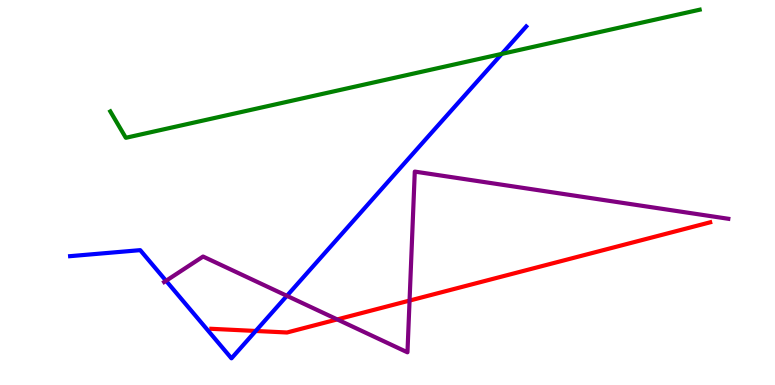[{'lines': ['blue', 'red'], 'intersections': [{'x': 3.3, 'y': 1.4}]}, {'lines': ['green', 'red'], 'intersections': []}, {'lines': ['purple', 'red'], 'intersections': [{'x': 4.35, 'y': 1.7}, {'x': 5.28, 'y': 2.19}]}, {'lines': ['blue', 'green'], 'intersections': [{'x': 6.47, 'y': 8.6}]}, {'lines': ['blue', 'purple'], 'intersections': [{'x': 2.14, 'y': 2.71}, {'x': 3.7, 'y': 2.32}]}, {'lines': ['green', 'purple'], 'intersections': []}]